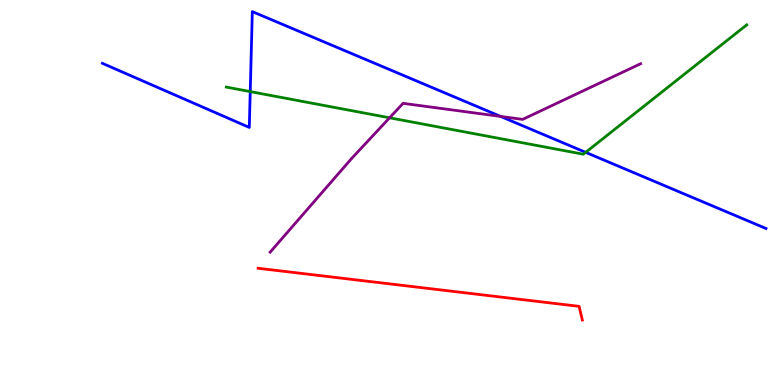[{'lines': ['blue', 'red'], 'intersections': []}, {'lines': ['green', 'red'], 'intersections': []}, {'lines': ['purple', 'red'], 'intersections': []}, {'lines': ['blue', 'green'], 'intersections': [{'x': 3.23, 'y': 7.62}, {'x': 7.56, 'y': 6.04}]}, {'lines': ['blue', 'purple'], 'intersections': [{'x': 6.46, 'y': 6.98}]}, {'lines': ['green', 'purple'], 'intersections': [{'x': 5.03, 'y': 6.94}]}]